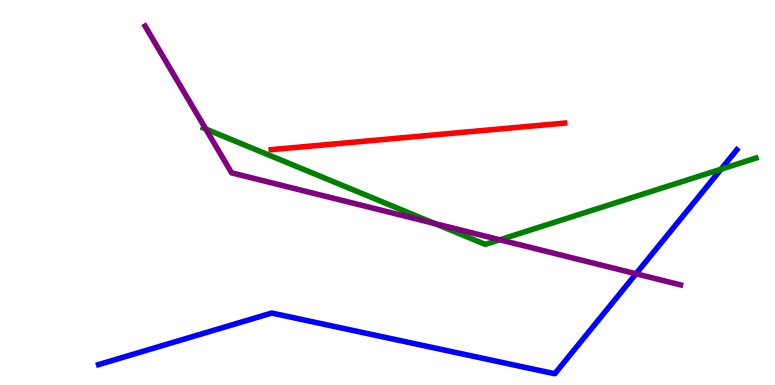[{'lines': ['blue', 'red'], 'intersections': []}, {'lines': ['green', 'red'], 'intersections': []}, {'lines': ['purple', 'red'], 'intersections': []}, {'lines': ['blue', 'green'], 'intersections': [{'x': 9.3, 'y': 5.61}]}, {'lines': ['blue', 'purple'], 'intersections': [{'x': 8.21, 'y': 2.89}]}, {'lines': ['green', 'purple'], 'intersections': [{'x': 2.65, 'y': 6.65}, {'x': 5.61, 'y': 4.19}, {'x': 6.45, 'y': 3.77}]}]